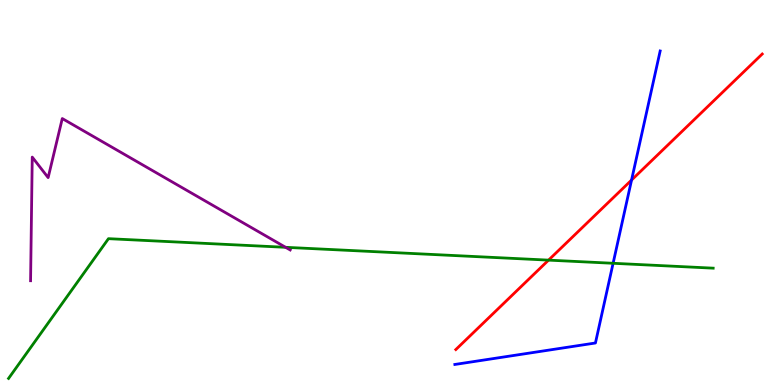[{'lines': ['blue', 'red'], 'intersections': [{'x': 8.15, 'y': 5.32}]}, {'lines': ['green', 'red'], 'intersections': [{'x': 7.08, 'y': 3.24}]}, {'lines': ['purple', 'red'], 'intersections': []}, {'lines': ['blue', 'green'], 'intersections': [{'x': 7.91, 'y': 3.16}]}, {'lines': ['blue', 'purple'], 'intersections': []}, {'lines': ['green', 'purple'], 'intersections': [{'x': 3.69, 'y': 3.58}]}]